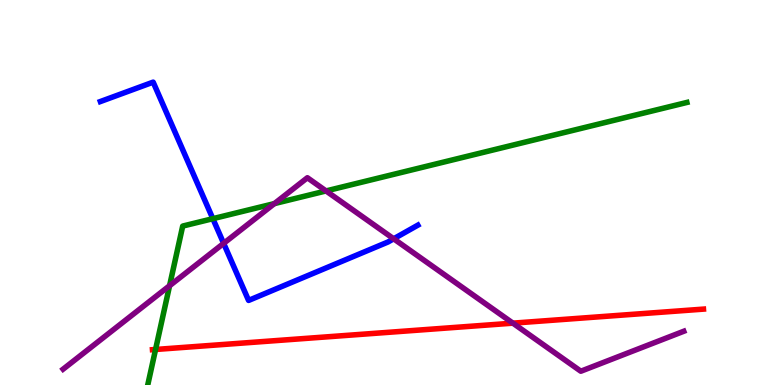[{'lines': ['blue', 'red'], 'intersections': []}, {'lines': ['green', 'red'], 'intersections': [{'x': 2.01, 'y': 0.923}]}, {'lines': ['purple', 'red'], 'intersections': [{'x': 6.62, 'y': 1.61}]}, {'lines': ['blue', 'green'], 'intersections': [{'x': 2.75, 'y': 4.32}]}, {'lines': ['blue', 'purple'], 'intersections': [{'x': 2.89, 'y': 3.68}, {'x': 5.08, 'y': 3.8}]}, {'lines': ['green', 'purple'], 'intersections': [{'x': 2.19, 'y': 2.58}, {'x': 3.54, 'y': 4.71}, {'x': 4.21, 'y': 5.04}]}]